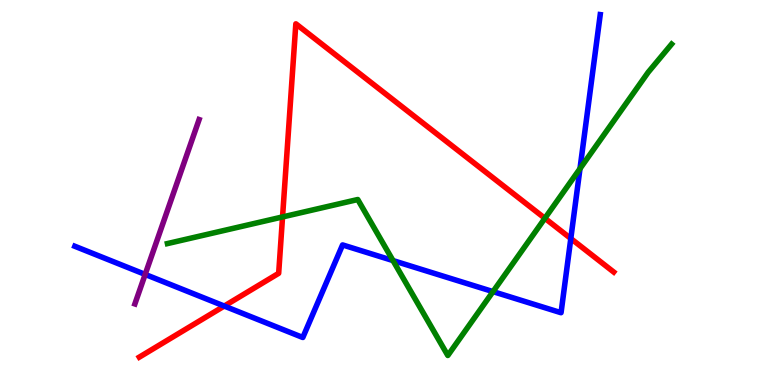[{'lines': ['blue', 'red'], 'intersections': [{'x': 2.89, 'y': 2.05}, {'x': 7.37, 'y': 3.8}]}, {'lines': ['green', 'red'], 'intersections': [{'x': 3.65, 'y': 4.37}, {'x': 7.03, 'y': 4.33}]}, {'lines': ['purple', 'red'], 'intersections': []}, {'lines': ['blue', 'green'], 'intersections': [{'x': 5.07, 'y': 3.23}, {'x': 6.36, 'y': 2.43}, {'x': 7.48, 'y': 5.62}]}, {'lines': ['blue', 'purple'], 'intersections': [{'x': 1.87, 'y': 2.87}]}, {'lines': ['green', 'purple'], 'intersections': []}]